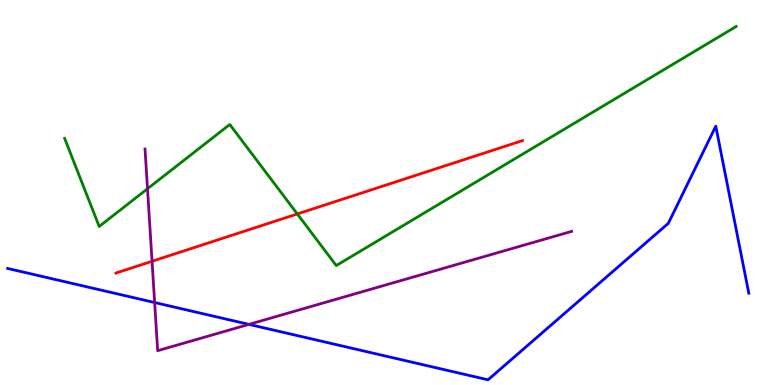[{'lines': ['blue', 'red'], 'intersections': []}, {'lines': ['green', 'red'], 'intersections': [{'x': 3.84, 'y': 4.44}]}, {'lines': ['purple', 'red'], 'intersections': [{'x': 1.96, 'y': 3.21}]}, {'lines': ['blue', 'green'], 'intersections': []}, {'lines': ['blue', 'purple'], 'intersections': [{'x': 2.0, 'y': 2.14}, {'x': 3.21, 'y': 1.57}]}, {'lines': ['green', 'purple'], 'intersections': [{'x': 1.9, 'y': 5.1}]}]